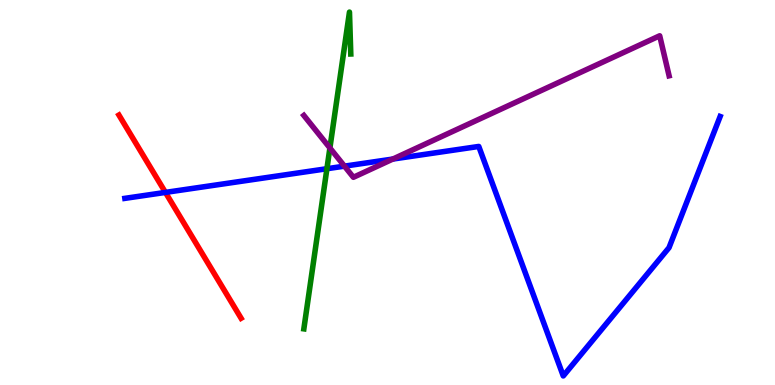[{'lines': ['blue', 'red'], 'intersections': [{'x': 2.13, 'y': 5.0}]}, {'lines': ['green', 'red'], 'intersections': []}, {'lines': ['purple', 'red'], 'intersections': []}, {'lines': ['blue', 'green'], 'intersections': [{'x': 4.22, 'y': 5.62}]}, {'lines': ['blue', 'purple'], 'intersections': [{'x': 4.44, 'y': 5.68}, {'x': 5.07, 'y': 5.87}]}, {'lines': ['green', 'purple'], 'intersections': [{'x': 4.26, 'y': 6.16}]}]